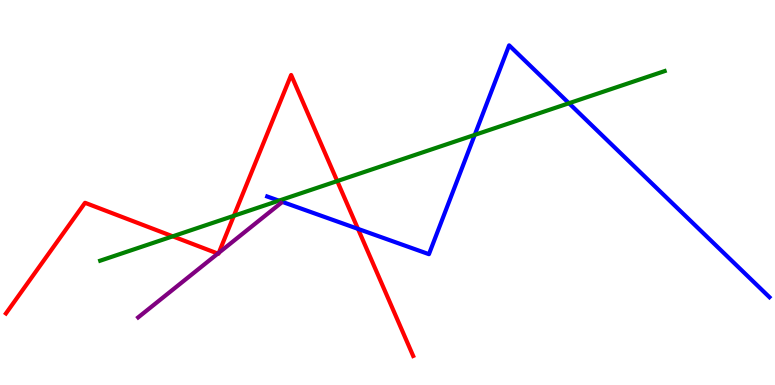[{'lines': ['blue', 'red'], 'intersections': [{'x': 4.62, 'y': 4.06}]}, {'lines': ['green', 'red'], 'intersections': [{'x': 2.23, 'y': 3.86}, {'x': 3.02, 'y': 4.39}, {'x': 4.35, 'y': 5.3}]}, {'lines': ['purple', 'red'], 'intersections': [{'x': 2.81, 'y': 3.41}, {'x': 2.82, 'y': 3.43}]}, {'lines': ['blue', 'green'], 'intersections': [{'x': 3.6, 'y': 4.79}, {'x': 6.13, 'y': 6.5}, {'x': 7.34, 'y': 7.32}]}, {'lines': ['blue', 'purple'], 'intersections': []}, {'lines': ['green', 'purple'], 'intersections': []}]